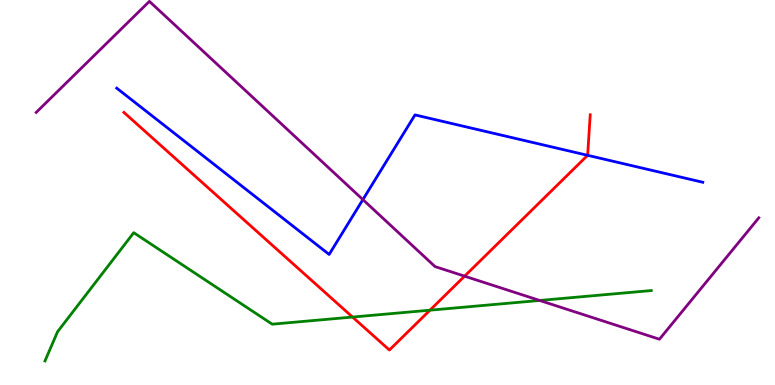[{'lines': ['blue', 'red'], 'intersections': [{'x': 7.58, 'y': 5.97}]}, {'lines': ['green', 'red'], 'intersections': [{'x': 4.55, 'y': 1.76}, {'x': 5.55, 'y': 1.94}]}, {'lines': ['purple', 'red'], 'intersections': [{'x': 5.99, 'y': 2.83}]}, {'lines': ['blue', 'green'], 'intersections': []}, {'lines': ['blue', 'purple'], 'intersections': [{'x': 4.68, 'y': 4.82}]}, {'lines': ['green', 'purple'], 'intersections': [{'x': 6.96, 'y': 2.2}]}]